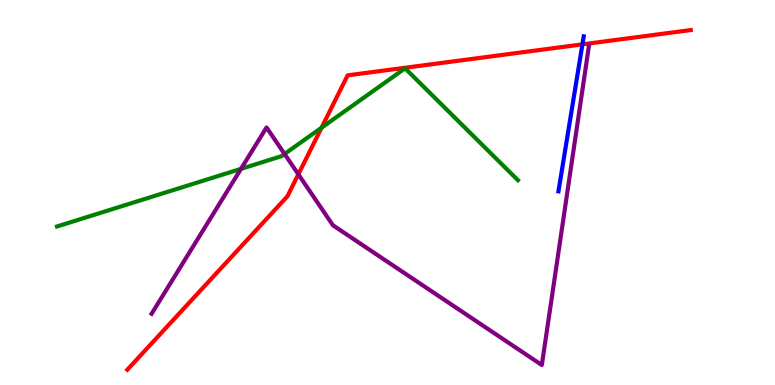[{'lines': ['blue', 'red'], 'intersections': [{'x': 7.52, 'y': 8.85}]}, {'lines': ['green', 'red'], 'intersections': [{'x': 4.15, 'y': 6.68}]}, {'lines': ['purple', 'red'], 'intersections': [{'x': 3.85, 'y': 5.47}]}, {'lines': ['blue', 'green'], 'intersections': []}, {'lines': ['blue', 'purple'], 'intersections': []}, {'lines': ['green', 'purple'], 'intersections': [{'x': 3.11, 'y': 5.61}, {'x': 3.67, 'y': 6.0}]}]